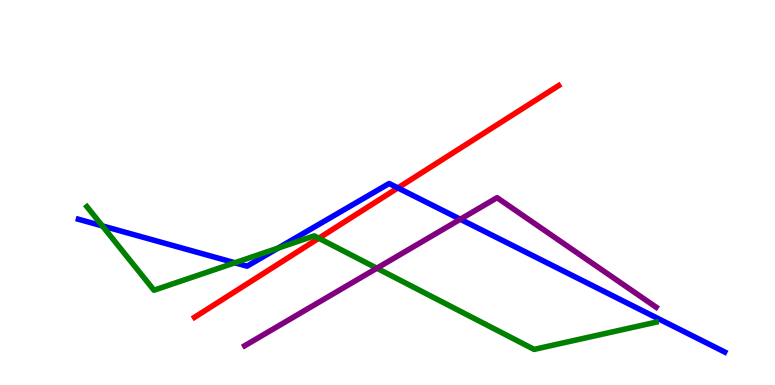[{'lines': ['blue', 'red'], 'intersections': [{'x': 5.13, 'y': 5.12}]}, {'lines': ['green', 'red'], 'intersections': [{'x': 4.11, 'y': 3.81}]}, {'lines': ['purple', 'red'], 'intersections': []}, {'lines': ['blue', 'green'], 'intersections': [{'x': 1.32, 'y': 4.13}, {'x': 3.03, 'y': 3.17}, {'x': 3.59, 'y': 3.56}]}, {'lines': ['blue', 'purple'], 'intersections': [{'x': 5.94, 'y': 4.31}]}, {'lines': ['green', 'purple'], 'intersections': [{'x': 4.86, 'y': 3.03}]}]